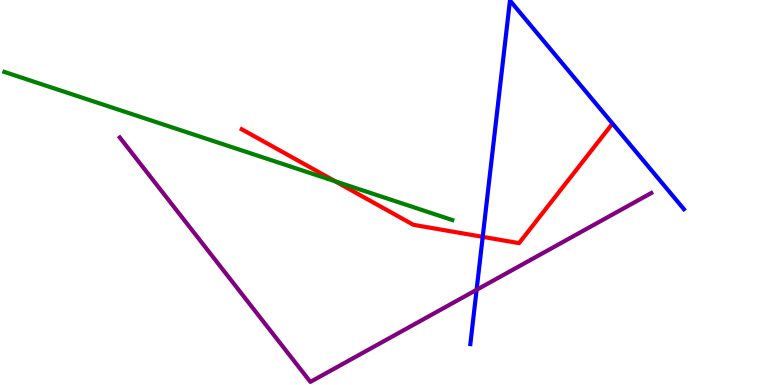[{'lines': ['blue', 'red'], 'intersections': [{'x': 6.23, 'y': 3.85}]}, {'lines': ['green', 'red'], 'intersections': [{'x': 4.33, 'y': 5.29}]}, {'lines': ['purple', 'red'], 'intersections': []}, {'lines': ['blue', 'green'], 'intersections': []}, {'lines': ['blue', 'purple'], 'intersections': [{'x': 6.15, 'y': 2.47}]}, {'lines': ['green', 'purple'], 'intersections': []}]